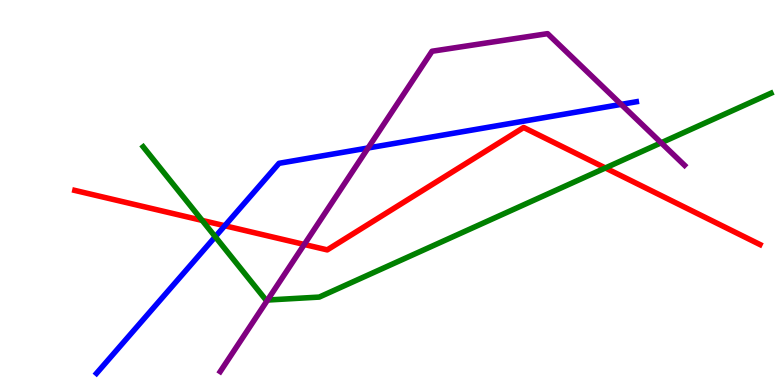[{'lines': ['blue', 'red'], 'intersections': [{'x': 2.9, 'y': 4.14}]}, {'lines': ['green', 'red'], 'intersections': [{'x': 2.61, 'y': 4.27}, {'x': 7.81, 'y': 5.64}]}, {'lines': ['purple', 'red'], 'intersections': [{'x': 3.93, 'y': 3.65}]}, {'lines': ['blue', 'green'], 'intersections': [{'x': 2.78, 'y': 3.85}]}, {'lines': ['blue', 'purple'], 'intersections': [{'x': 4.75, 'y': 6.16}, {'x': 8.02, 'y': 7.29}]}, {'lines': ['green', 'purple'], 'intersections': [{'x': 3.45, 'y': 2.21}, {'x': 8.53, 'y': 6.29}]}]